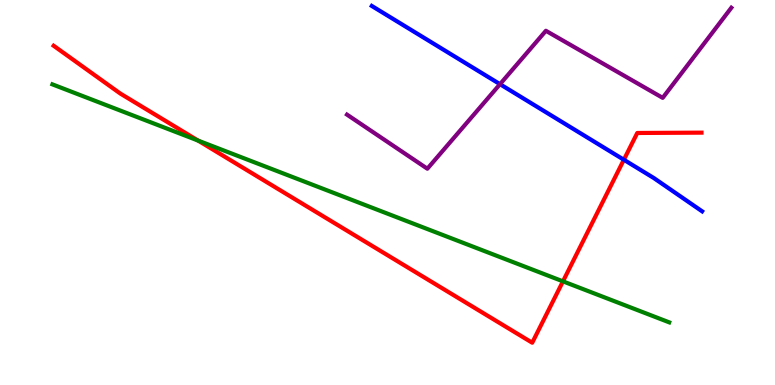[{'lines': ['blue', 'red'], 'intersections': [{'x': 8.05, 'y': 5.85}]}, {'lines': ['green', 'red'], 'intersections': [{'x': 2.56, 'y': 6.35}, {'x': 7.26, 'y': 2.69}]}, {'lines': ['purple', 'red'], 'intersections': []}, {'lines': ['blue', 'green'], 'intersections': []}, {'lines': ['blue', 'purple'], 'intersections': [{'x': 6.45, 'y': 7.81}]}, {'lines': ['green', 'purple'], 'intersections': []}]